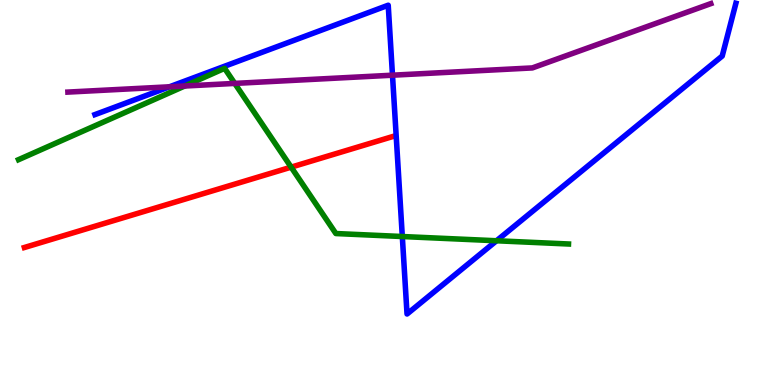[{'lines': ['blue', 'red'], 'intersections': []}, {'lines': ['green', 'red'], 'intersections': [{'x': 3.76, 'y': 5.66}]}, {'lines': ['purple', 'red'], 'intersections': []}, {'lines': ['blue', 'green'], 'intersections': [{'x': 5.19, 'y': 3.86}, {'x': 6.41, 'y': 3.75}]}, {'lines': ['blue', 'purple'], 'intersections': [{'x': 2.19, 'y': 7.75}, {'x': 5.06, 'y': 8.05}]}, {'lines': ['green', 'purple'], 'intersections': [{'x': 2.38, 'y': 7.77}, {'x': 3.03, 'y': 7.83}]}]